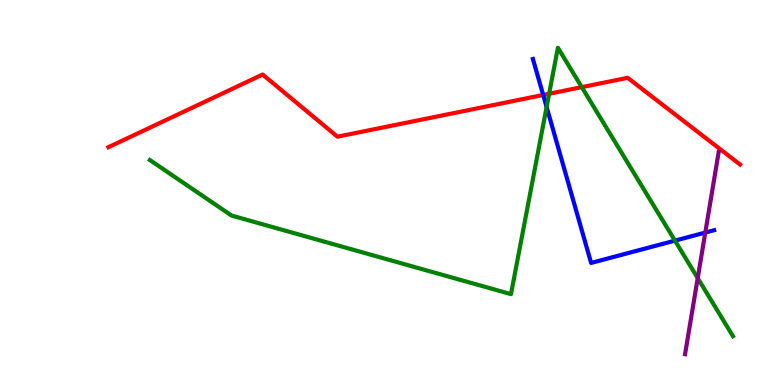[{'lines': ['blue', 'red'], 'intersections': [{'x': 7.01, 'y': 7.53}]}, {'lines': ['green', 'red'], 'intersections': [{'x': 7.09, 'y': 7.56}, {'x': 7.51, 'y': 7.74}]}, {'lines': ['purple', 'red'], 'intersections': []}, {'lines': ['blue', 'green'], 'intersections': [{'x': 7.05, 'y': 7.22}, {'x': 8.71, 'y': 3.75}]}, {'lines': ['blue', 'purple'], 'intersections': [{'x': 9.1, 'y': 3.96}]}, {'lines': ['green', 'purple'], 'intersections': [{'x': 9.0, 'y': 2.78}]}]